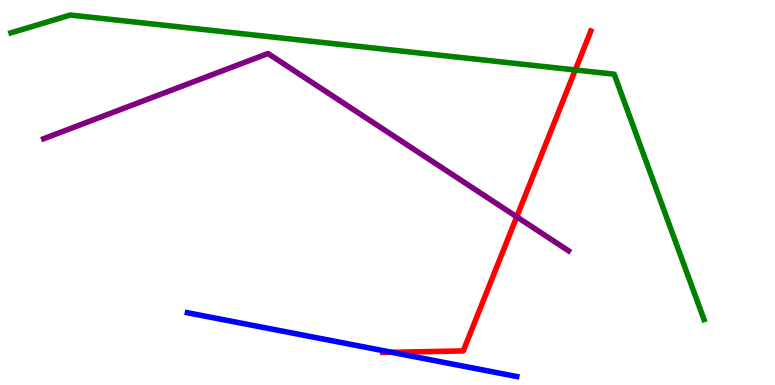[{'lines': ['blue', 'red'], 'intersections': [{'x': 5.05, 'y': 0.85}]}, {'lines': ['green', 'red'], 'intersections': [{'x': 7.42, 'y': 8.18}]}, {'lines': ['purple', 'red'], 'intersections': [{'x': 6.67, 'y': 4.37}]}, {'lines': ['blue', 'green'], 'intersections': []}, {'lines': ['blue', 'purple'], 'intersections': []}, {'lines': ['green', 'purple'], 'intersections': []}]